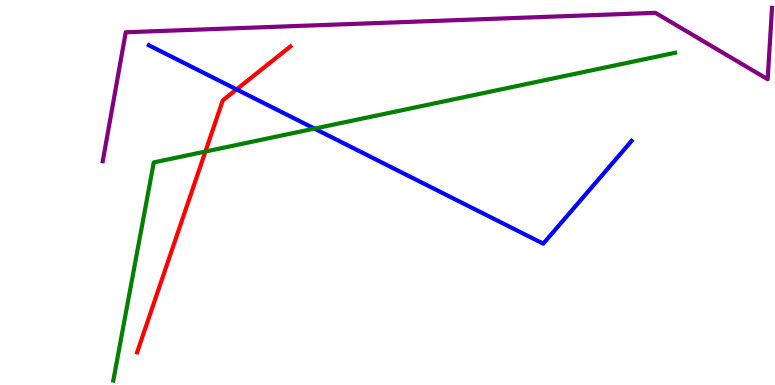[{'lines': ['blue', 'red'], 'intersections': [{'x': 3.05, 'y': 7.68}]}, {'lines': ['green', 'red'], 'intersections': [{'x': 2.65, 'y': 6.06}]}, {'lines': ['purple', 'red'], 'intersections': []}, {'lines': ['blue', 'green'], 'intersections': [{'x': 4.06, 'y': 6.66}]}, {'lines': ['blue', 'purple'], 'intersections': []}, {'lines': ['green', 'purple'], 'intersections': []}]